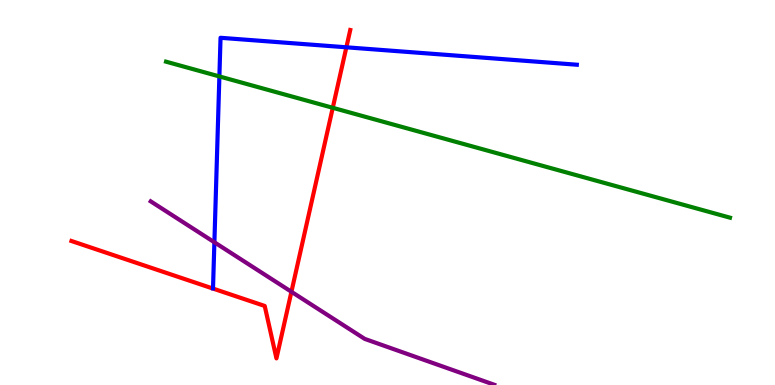[{'lines': ['blue', 'red'], 'intersections': [{'x': 4.47, 'y': 8.77}]}, {'lines': ['green', 'red'], 'intersections': [{'x': 4.29, 'y': 7.2}]}, {'lines': ['purple', 'red'], 'intersections': [{'x': 3.76, 'y': 2.42}]}, {'lines': ['blue', 'green'], 'intersections': [{'x': 2.83, 'y': 8.01}]}, {'lines': ['blue', 'purple'], 'intersections': [{'x': 2.77, 'y': 3.71}]}, {'lines': ['green', 'purple'], 'intersections': []}]